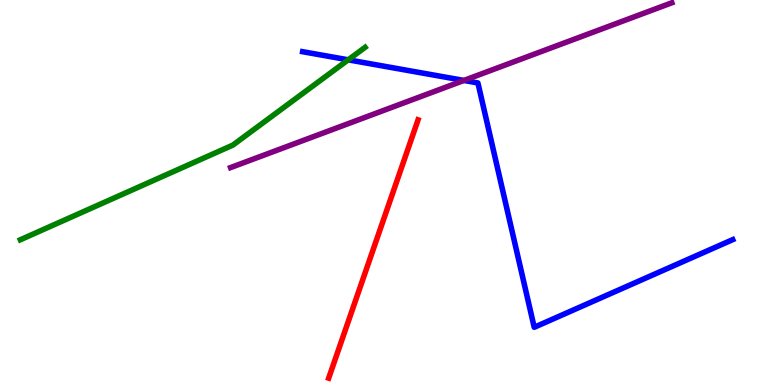[{'lines': ['blue', 'red'], 'intersections': []}, {'lines': ['green', 'red'], 'intersections': []}, {'lines': ['purple', 'red'], 'intersections': []}, {'lines': ['blue', 'green'], 'intersections': [{'x': 4.49, 'y': 8.45}]}, {'lines': ['blue', 'purple'], 'intersections': [{'x': 5.99, 'y': 7.91}]}, {'lines': ['green', 'purple'], 'intersections': []}]